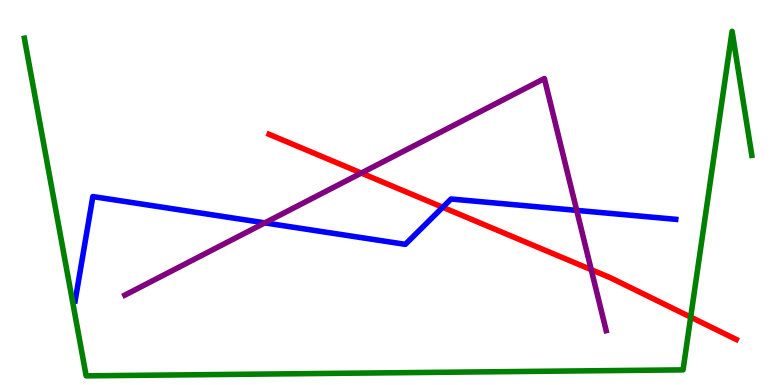[{'lines': ['blue', 'red'], 'intersections': [{'x': 5.71, 'y': 4.62}]}, {'lines': ['green', 'red'], 'intersections': [{'x': 8.91, 'y': 1.76}]}, {'lines': ['purple', 'red'], 'intersections': [{'x': 4.66, 'y': 5.5}, {'x': 7.63, 'y': 3.0}]}, {'lines': ['blue', 'green'], 'intersections': []}, {'lines': ['blue', 'purple'], 'intersections': [{'x': 3.42, 'y': 4.21}, {'x': 7.44, 'y': 4.54}]}, {'lines': ['green', 'purple'], 'intersections': []}]